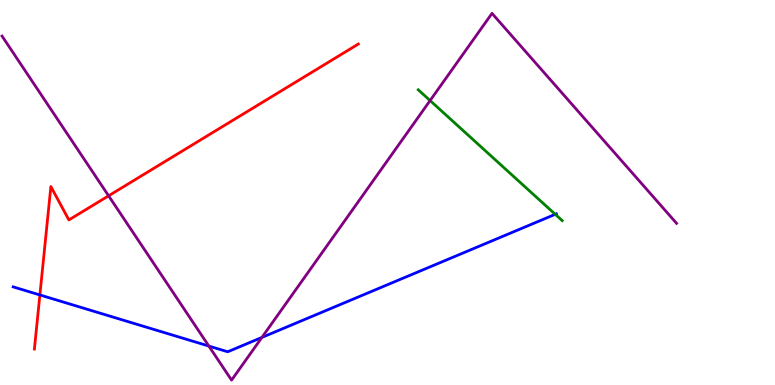[{'lines': ['blue', 'red'], 'intersections': [{'x': 0.515, 'y': 2.34}]}, {'lines': ['green', 'red'], 'intersections': []}, {'lines': ['purple', 'red'], 'intersections': [{'x': 1.4, 'y': 4.91}]}, {'lines': ['blue', 'green'], 'intersections': [{'x': 7.16, 'y': 4.43}]}, {'lines': ['blue', 'purple'], 'intersections': [{'x': 2.69, 'y': 1.01}, {'x': 3.38, 'y': 1.24}]}, {'lines': ['green', 'purple'], 'intersections': [{'x': 5.55, 'y': 7.39}]}]